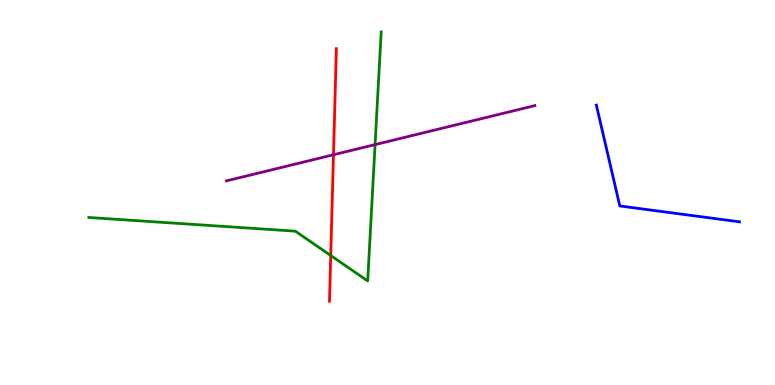[{'lines': ['blue', 'red'], 'intersections': []}, {'lines': ['green', 'red'], 'intersections': [{'x': 4.27, 'y': 3.36}]}, {'lines': ['purple', 'red'], 'intersections': [{'x': 4.3, 'y': 5.98}]}, {'lines': ['blue', 'green'], 'intersections': []}, {'lines': ['blue', 'purple'], 'intersections': []}, {'lines': ['green', 'purple'], 'intersections': [{'x': 4.84, 'y': 6.24}]}]